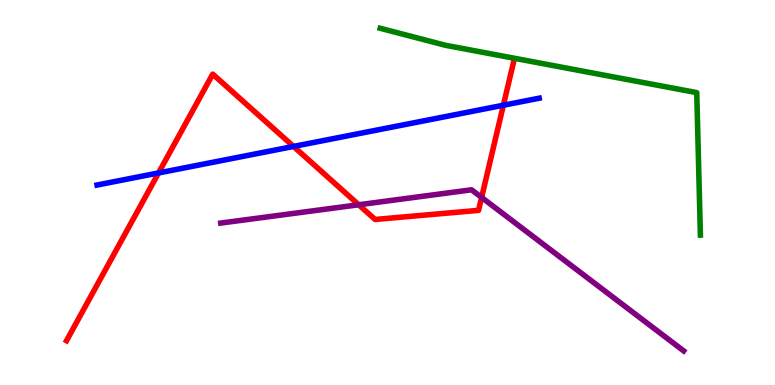[{'lines': ['blue', 'red'], 'intersections': [{'x': 2.05, 'y': 5.51}, {'x': 3.79, 'y': 6.2}, {'x': 6.5, 'y': 7.27}]}, {'lines': ['green', 'red'], 'intersections': []}, {'lines': ['purple', 'red'], 'intersections': [{'x': 4.63, 'y': 4.68}, {'x': 6.21, 'y': 4.87}]}, {'lines': ['blue', 'green'], 'intersections': []}, {'lines': ['blue', 'purple'], 'intersections': []}, {'lines': ['green', 'purple'], 'intersections': []}]